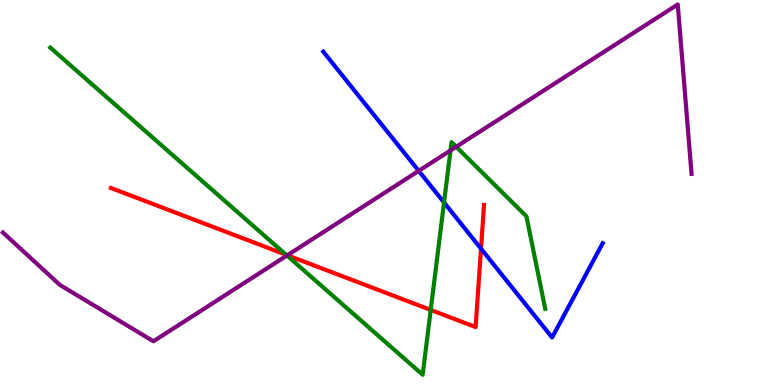[{'lines': ['blue', 'red'], 'intersections': [{'x': 6.21, 'y': 3.54}]}, {'lines': ['green', 'red'], 'intersections': [{'x': 3.69, 'y': 3.38}, {'x': 5.56, 'y': 1.95}]}, {'lines': ['purple', 'red'], 'intersections': [{'x': 3.71, 'y': 3.37}]}, {'lines': ['blue', 'green'], 'intersections': [{'x': 5.73, 'y': 4.74}]}, {'lines': ['blue', 'purple'], 'intersections': [{'x': 5.4, 'y': 5.56}]}, {'lines': ['green', 'purple'], 'intersections': [{'x': 3.7, 'y': 3.36}, {'x': 5.81, 'y': 6.09}, {'x': 5.89, 'y': 6.19}]}]